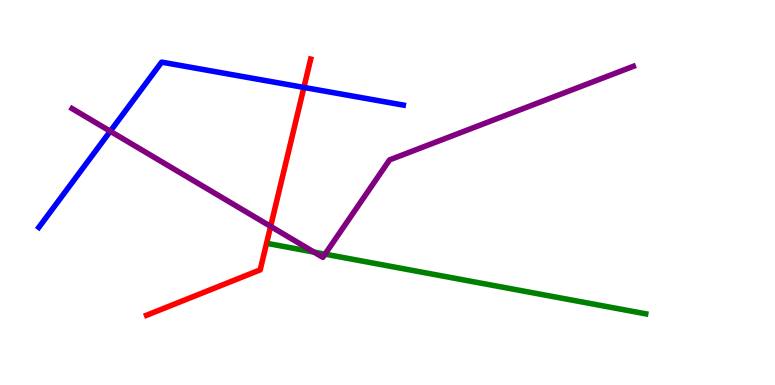[{'lines': ['blue', 'red'], 'intersections': [{'x': 3.92, 'y': 7.73}]}, {'lines': ['green', 'red'], 'intersections': []}, {'lines': ['purple', 'red'], 'intersections': [{'x': 3.49, 'y': 4.12}]}, {'lines': ['blue', 'green'], 'intersections': []}, {'lines': ['blue', 'purple'], 'intersections': [{'x': 1.42, 'y': 6.59}]}, {'lines': ['green', 'purple'], 'intersections': [{'x': 4.05, 'y': 3.45}, {'x': 4.19, 'y': 3.4}]}]